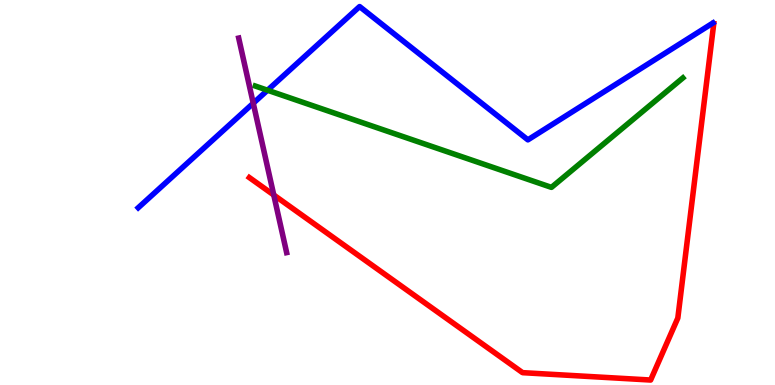[{'lines': ['blue', 'red'], 'intersections': []}, {'lines': ['green', 'red'], 'intersections': []}, {'lines': ['purple', 'red'], 'intersections': [{'x': 3.53, 'y': 4.94}]}, {'lines': ['blue', 'green'], 'intersections': [{'x': 3.45, 'y': 7.66}]}, {'lines': ['blue', 'purple'], 'intersections': [{'x': 3.27, 'y': 7.32}]}, {'lines': ['green', 'purple'], 'intersections': []}]